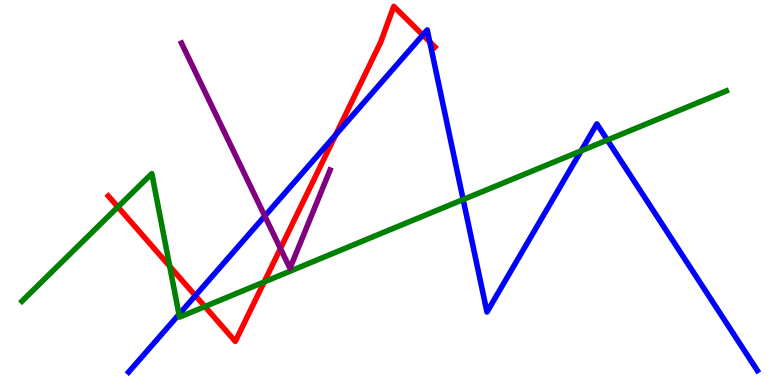[{'lines': ['blue', 'red'], 'intersections': [{'x': 2.52, 'y': 2.32}, {'x': 4.33, 'y': 6.5}, {'x': 5.46, 'y': 9.09}, {'x': 5.55, 'y': 8.91}]}, {'lines': ['green', 'red'], 'intersections': [{'x': 1.52, 'y': 4.62}, {'x': 2.19, 'y': 3.08}, {'x': 2.64, 'y': 2.04}, {'x': 3.41, 'y': 2.68}]}, {'lines': ['purple', 'red'], 'intersections': [{'x': 3.62, 'y': 3.54}]}, {'lines': ['blue', 'green'], 'intersections': [{'x': 2.31, 'y': 1.83}, {'x': 5.98, 'y': 4.82}, {'x': 7.5, 'y': 6.08}, {'x': 7.84, 'y': 6.36}]}, {'lines': ['blue', 'purple'], 'intersections': [{'x': 3.42, 'y': 4.39}]}, {'lines': ['green', 'purple'], 'intersections': []}]